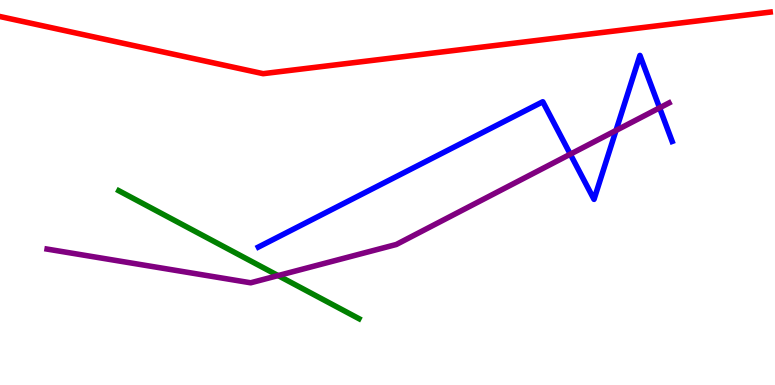[{'lines': ['blue', 'red'], 'intersections': []}, {'lines': ['green', 'red'], 'intersections': []}, {'lines': ['purple', 'red'], 'intersections': []}, {'lines': ['blue', 'green'], 'intersections': []}, {'lines': ['blue', 'purple'], 'intersections': [{'x': 7.36, 'y': 6.0}, {'x': 7.95, 'y': 6.61}, {'x': 8.51, 'y': 7.2}]}, {'lines': ['green', 'purple'], 'intersections': [{'x': 3.59, 'y': 2.84}]}]